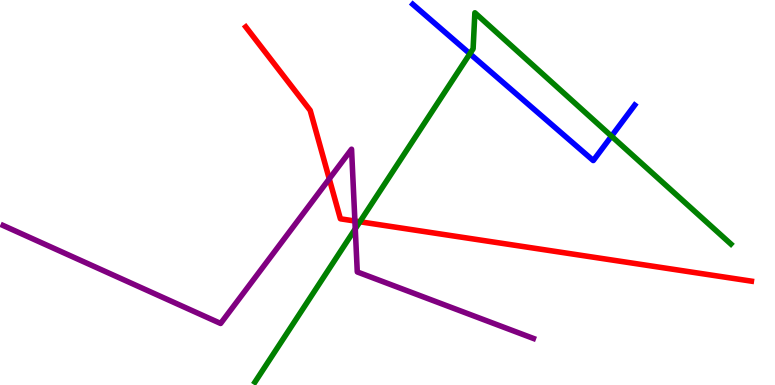[{'lines': ['blue', 'red'], 'intersections': []}, {'lines': ['green', 'red'], 'intersections': [{'x': 4.64, 'y': 4.24}]}, {'lines': ['purple', 'red'], 'intersections': [{'x': 4.25, 'y': 5.35}, {'x': 4.58, 'y': 4.26}]}, {'lines': ['blue', 'green'], 'intersections': [{'x': 6.06, 'y': 8.6}, {'x': 7.89, 'y': 6.46}]}, {'lines': ['blue', 'purple'], 'intersections': []}, {'lines': ['green', 'purple'], 'intersections': [{'x': 4.58, 'y': 4.06}]}]